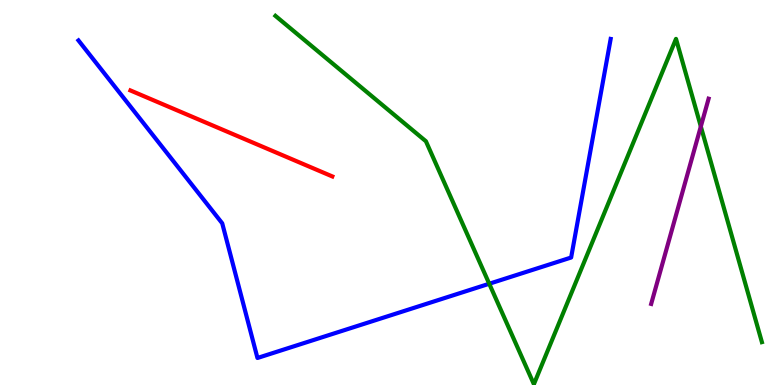[{'lines': ['blue', 'red'], 'intersections': []}, {'lines': ['green', 'red'], 'intersections': []}, {'lines': ['purple', 'red'], 'intersections': []}, {'lines': ['blue', 'green'], 'intersections': [{'x': 6.31, 'y': 2.63}]}, {'lines': ['blue', 'purple'], 'intersections': []}, {'lines': ['green', 'purple'], 'intersections': [{'x': 9.04, 'y': 6.71}]}]